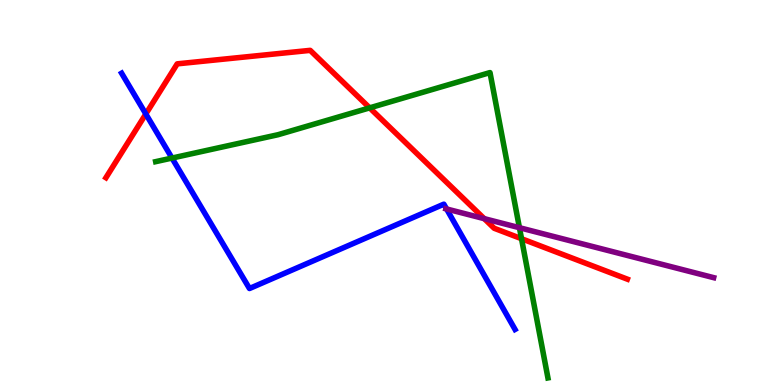[{'lines': ['blue', 'red'], 'intersections': [{'x': 1.88, 'y': 7.04}]}, {'lines': ['green', 'red'], 'intersections': [{'x': 4.77, 'y': 7.2}, {'x': 6.73, 'y': 3.8}]}, {'lines': ['purple', 'red'], 'intersections': [{'x': 6.25, 'y': 4.32}]}, {'lines': ['blue', 'green'], 'intersections': [{'x': 2.22, 'y': 5.89}]}, {'lines': ['blue', 'purple'], 'intersections': [{'x': 5.76, 'y': 4.57}]}, {'lines': ['green', 'purple'], 'intersections': [{'x': 6.7, 'y': 4.09}]}]